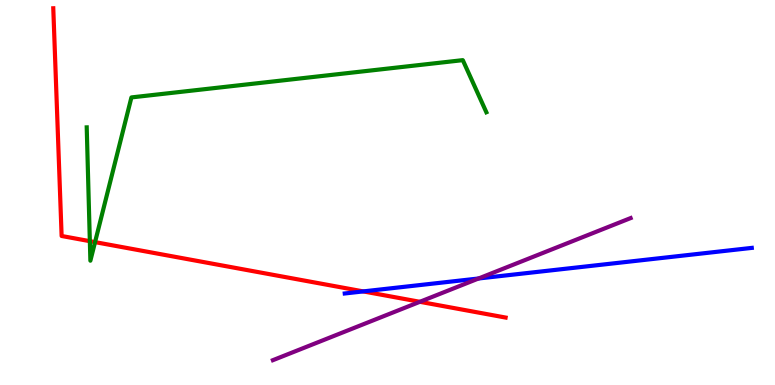[{'lines': ['blue', 'red'], 'intersections': [{'x': 4.69, 'y': 2.43}]}, {'lines': ['green', 'red'], 'intersections': [{'x': 1.16, 'y': 3.74}, {'x': 1.23, 'y': 3.71}]}, {'lines': ['purple', 'red'], 'intersections': [{'x': 5.42, 'y': 2.16}]}, {'lines': ['blue', 'green'], 'intersections': []}, {'lines': ['blue', 'purple'], 'intersections': [{'x': 6.17, 'y': 2.77}]}, {'lines': ['green', 'purple'], 'intersections': []}]